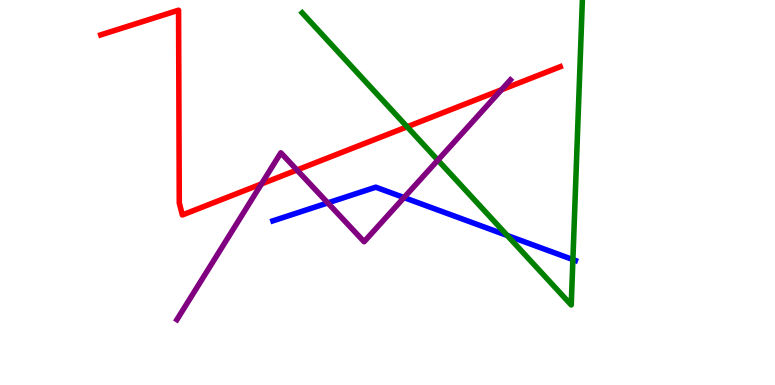[{'lines': ['blue', 'red'], 'intersections': []}, {'lines': ['green', 'red'], 'intersections': [{'x': 5.25, 'y': 6.71}]}, {'lines': ['purple', 'red'], 'intersections': [{'x': 3.37, 'y': 5.22}, {'x': 3.83, 'y': 5.58}, {'x': 6.47, 'y': 7.67}]}, {'lines': ['blue', 'green'], 'intersections': [{'x': 6.54, 'y': 3.88}, {'x': 7.39, 'y': 3.26}]}, {'lines': ['blue', 'purple'], 'intersections': [{'x': 4.23, 'y': 4.73}, {'x': 5.21, 'y': 4.87}]}, {'lines': ['green', 'purple'], 'intersections': [{'x': 5.65, 'y': 5.84}]}]